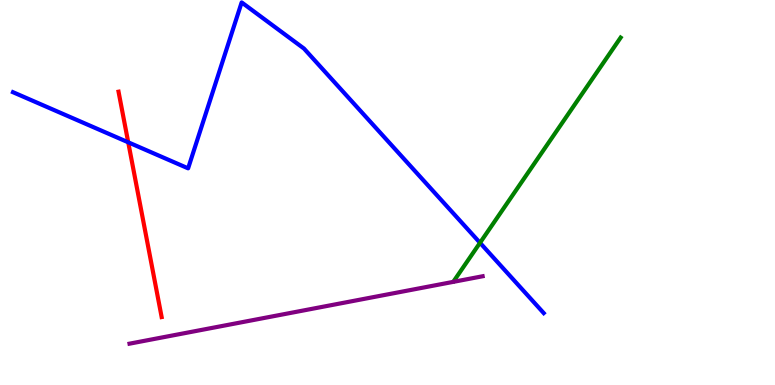[{'lines': ['blue', 'red'], 'intersections': [{'x': 1.65, 'y': 6.3}]}, {'lines': ['green', 'red'], 'intersections': []}, {'lines': ['purple', 'red'], 'intersections': []}, {'lines': ['blue', 'green'], 'intersections': [{'x': 6.19, 'y': 3.69}]}, {'lines': ['blue', 'purple'], 'intersections': []}, {'lines': ['green', 'purple'], 'intersections': []}]